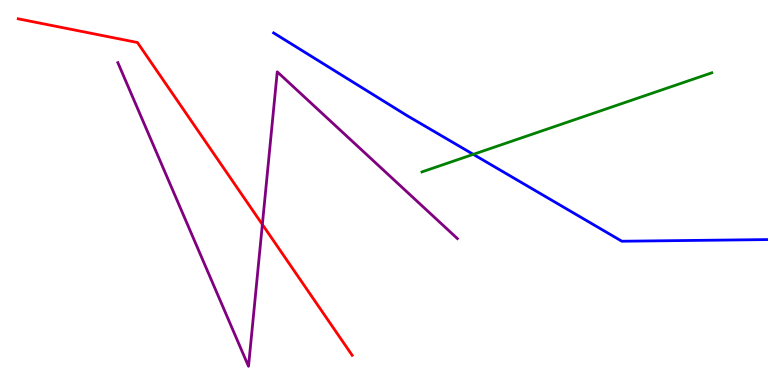[{'lines': ['blue', 'red'], 'intersections': []}, {'lines': ['green', 'red'], 'intersections': []}, {'lines': ['purple', 'red'], 'intersections': [{'x': 3.39, 'y': 4.17}]}, {'lines': ['blue', 'green'], 'intersections': [{'x': 6.11, 'y': 5.99}]}, {'lines': ['blue', 'purple'], 'intersections': []}, {'lines': ['green', 'purple'], 'intersections': []}]